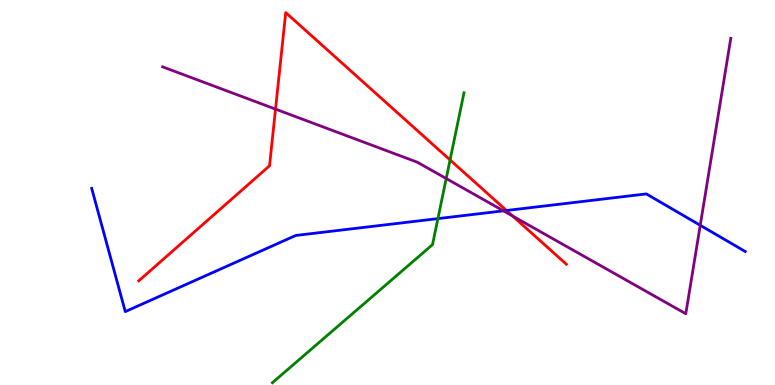[{'lines': ['blue', 'red'], 'intersections': [{'x': 6.53, 'y': 4.53}]}, {'lines': ['green', 'red'], 'intersections': [{'x': 5.81, 'y': 5.85}]}, {'lines': ['purple', 'red'], 'intersections': [{'x': 3.56, 'y': 7.17}, {'x': 6.61, 'y': 4.39}]}, {'lines': ['blue', 'green'], 'intersections': [{'x': 5.65, 'y': 4.32}]}, {'lines': ['blue', 'purple'], 'intersections': [{'x': 6.5, 'y': 4.52}, {'x': 9.04, 'y': 4.15}]}, {'lines': ['green', 'purple'], 'intersections': [{'x': 5.76, 'y': 5.36}]}]